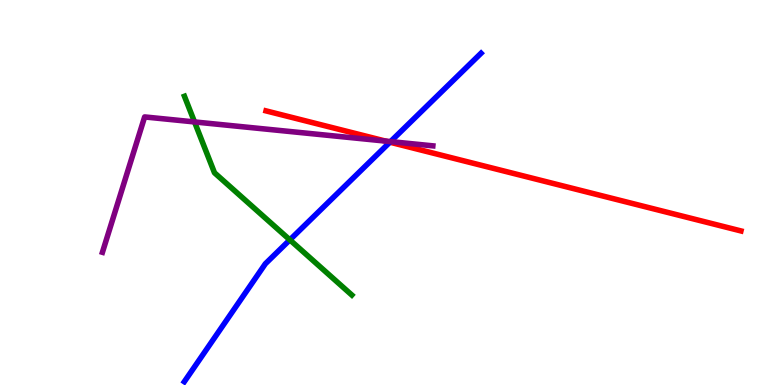[{'lines': ['blue', 'red'], 'intersections': [{'x': 5.03, 'y': 6.31}]}, {'lines': ['green', 'red'], 'intersections': []}, {'lines': ['purple', 'red'], 'intersections': [{'x': 4.98, 'y': 6.33}]}, {'lines': ['blue', 'green'], 'intersections': [{'x': 3.74, 'y': 3.77}]}, {'lines': ['blue', 'purple'], 'intersections': [{'x': 5.04, 'y': 6.32}]}, {'lines': ['green', 'purple'], 'intersections': [{'x': 2.51, 'y': 6.83}]}]